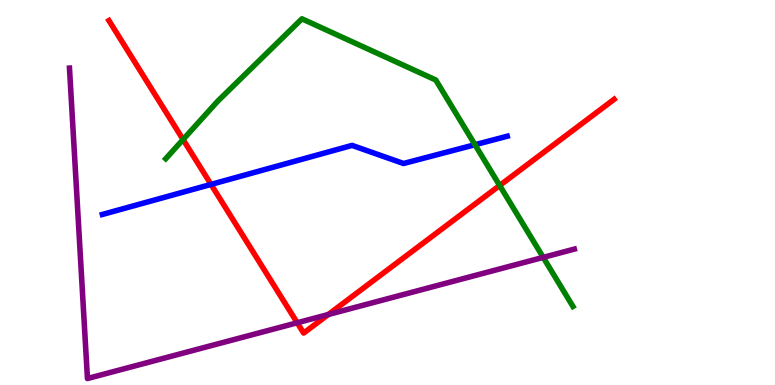[{'lines': ['blue', 'red'], 'intersections': [{'x': 2.72, 'y': 5.21}]}, {'lines': ['green', 'red'], 'intersections': [{'x': 2.36, 'y': 6.38}, {'x': 6.45, 'y': 5.18}]}, {'lines': ['purple', 'red'], 'intersections': [{'x': 3.84, 'y': 1.62}, {'x': 4.24, 'y': 1.83}]}, {'lines': ['blue', 'green'], 'intersections': [{'x': 6.13, 'y': 6.24}]}, {'lines': ['blue', 'purple'], 'intersections': []}, {'lines': ['green', 'purple'], 'intersections': [{'x': 7.01, 'y': 3.31}]}]